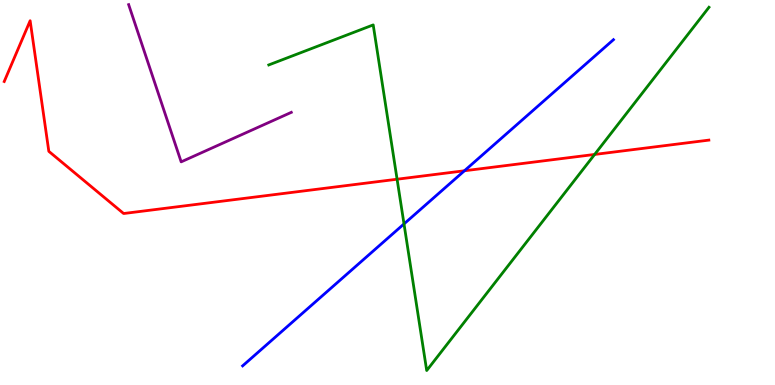[{'lines': ['blue', 'red'], 'intersections': [{'x': 5.99, 'y': 5.56}]}, {'lines': ['green', 'red'], 'intersections': [{'x': 5.12, 'y': 5.34}, {'x': 7.67, 'y': 5.99}]}, {'lines': ['purple', 'red'], 'intersections': []}, {'lines': ['blue', 'green'], 'intersections': [{'x': 5.21, 'y': 4.18}]}, {'lines': ['blue', 'purple'], 'intersections': []}, {'lines': ['green', 'purple'], 'intersections': []}]